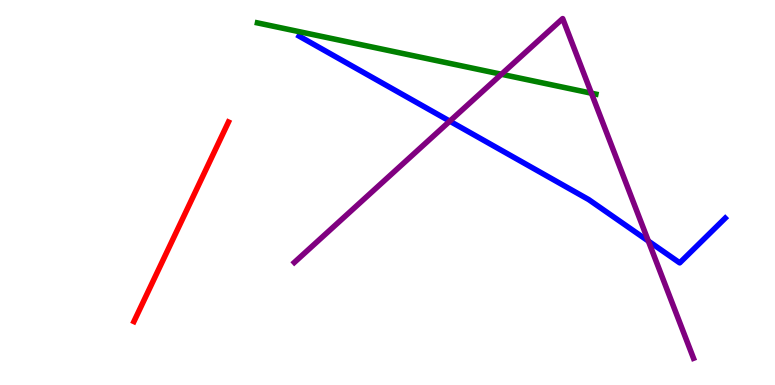[{'lines': ['blue', 'red'], 'intersections': []}, {'lines': ['green', 'red'], 'intersections': []}, {'lines': ['purple', 'red'], 'intersections': []}, {'lines': ['blue', 'green'], 'intersections': []}, {'lines': ['blue', 'purple'], 'intersections': [{'x': 5.8, 'y': 6.85}, {'x': 8.37, 'y': 3.74}]}, {'lines': ['green', 'purple'], 'intersections': [{'x': 6.47, 'y': 8.07}, {'x': 7.63, 'y': 7.58}]}]